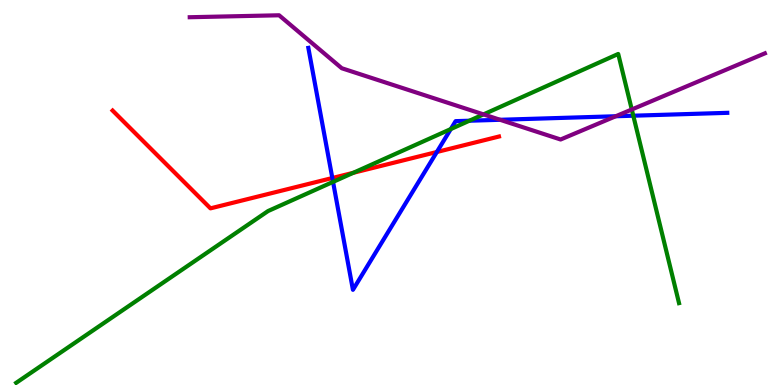[{'lines': ['blue', 'red'], 'intersections': [{'x': 4.29, 'y': 5.38}, {'x': 5.64, 'y': 6.05}]}, {'lines': ['green', 'red'], 'intersections': [{'x': 4.56, 'y': 5.51}]}, {'lines': ['purple', 'red'], 'intersections': []}, {'lines': ['blue', 'green'], 'intersections': [{'x': 4.3, 'y': 5.28}, {'x': 5.82, 'y': 6.65}, {'x': 6.06, 'y': 6.86}, {'x': 8.17, 'y': 6.99}]}, {'lines': ['blue', 'purple'], 'intersections': [{'x': 6.45, 'y': 6.89}, {'x': 7.95, 'y': 6.98}]}, {'lines': ['green', 'purple'], 'intersections': [{'x': 6.24, 'y': 7.03}, {'x': 8.15, 'y': 7.16}]}]